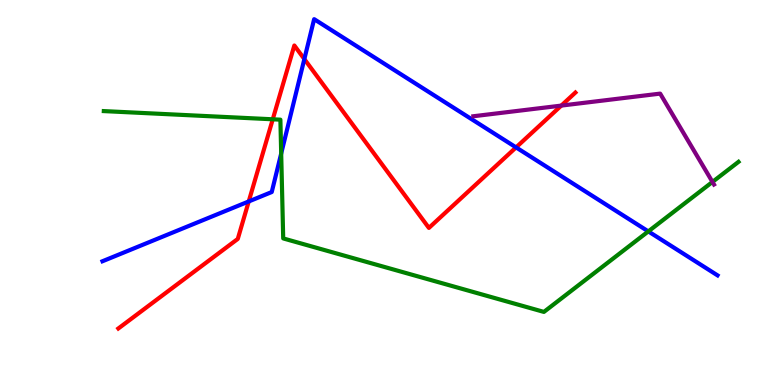[{'lines': ['blue', 'red'], 'intersections': [{'x': 3.21, 'y': 4.77}, {'x': 3.93, 'y': 8.47}, {'x': 6.66, 'y': 6.17}]}, {'lines': ['green', 'red'], 'intersections': [{'x': 3.52, 'y': 6.9}]}, {'lines': ['purple', 'red'], 'intersections': [{'x': 7.24, 'y': 7.26}]}, {'lines': ['blue', 'green'], 'intersections': [{'x': 3.63, 'y': 6.01}, {'x': 8.37, 'y': 3.99}]}, {'lines': ['blue', 'purple'], 'intersections': []}, {'lines': ['green', 'purple'], 'intersections': [{'x': 9.19, 'y': 5.27}]}]